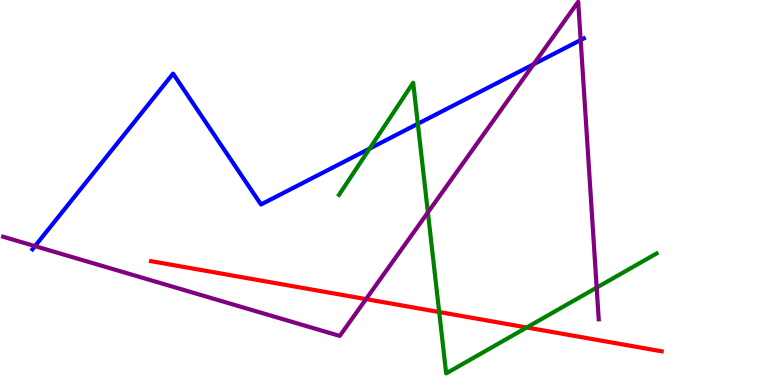[{'lines': ['blue', 'red'], 'intersections': []}, {'lines': ['green', 'red'], 'intersections': [{'x': 5.67, 'y': 1.9}, {'x': 6.8, 'y': 1.49}]}, {'lines': ['purple', 'red'], 'intersections': [{'x': 4.72, 'y': 2.23}]}, {'lines': ['blue', 'green'], 'intersections': [{'x': 4.77, 'y': 6.14}, {'x': 5.39, 'y': 6.78}]}, {'lines': ['blue', 'purple'], 'intersections': [{'x': 0.451, 'y': 3.61}, {'x': 6.89, 'y': 8.33}, {'x': 7.49, 'y': 8.96}]}, {'lines': ['green', 'purple'], 'intersections': [{'x': 5.52, 'y': 4.48}, {'x': 7.7, 'y': 2.53}]}]